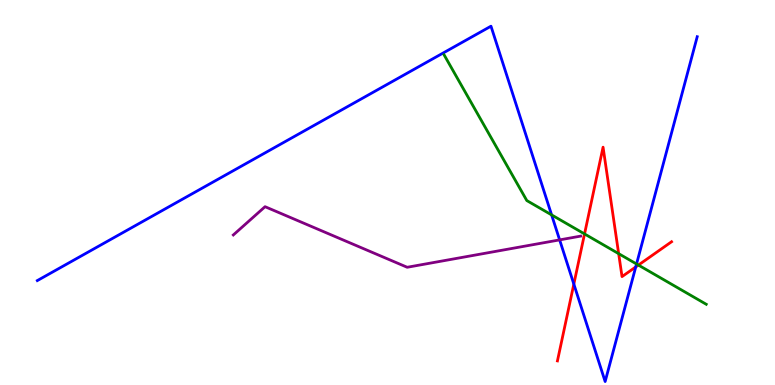[{'lines': ['blue', 'red'], 'intersections': [{'x': 7.4, 'y': 2.62}, {'x': 8.2, 'y': 3.07}]}, {'lines': ['green', 'red'], 'intersections': [{'x': 7.54, 'y': 3.92}, {'x': 7.98, 'y': 3.41}, {'x': 8.24, 'y': 3.11}]}, {'lines': ['purple', 'red'], 'intersections': []}, {'lines': ['blue', 'green'], 'intersections': [{'x': 7.12, 'y': 4.42}, {'x': 8.21, 'y': 3.14}]}, {'lines': ['blue', 'purple'], 'intersections': [{'x': 7.22, 'y': 3.77}]}, {'lines': ['green', 'purple'], 'intersections': []}]